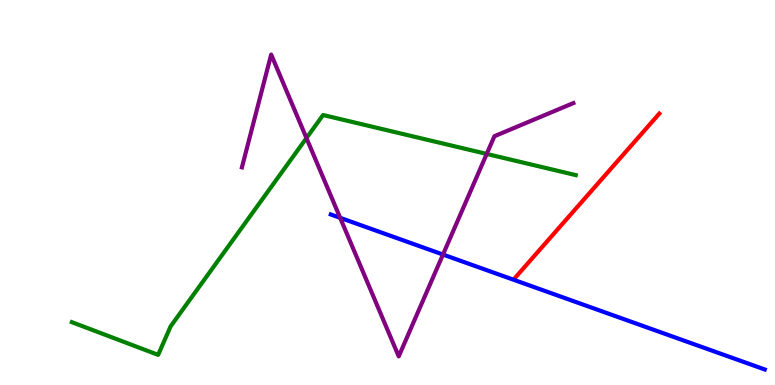[{'lines': ['blue', 'red'], 'intersections': []}, {'lines': ['green', 'red'], 'intersections': []}, {'lines': ['purple', 'red'], 'intersections': []}, {'lines': ['blue', 'green'], 'intersections': []}, {'lines': ['blue', 'purple'], 'intersections': [{'x': 4.39, 'y': 4.34}, {'x': 5.72, 'y': 3.39}]}, {'lines': ['green', 'purple'], 'intersections': [{'x': 3.95, 'y': 6.41}, {'x': 6.28, 'y': 6.0}]}]